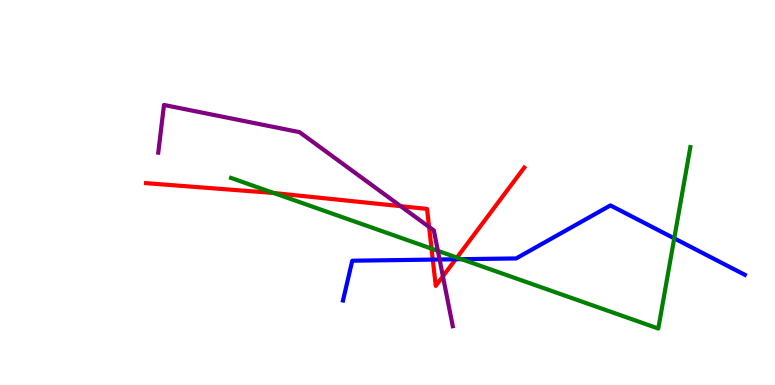[{'lines': ['blue', 'red'], 'intersections': [{'x': 5.58, 'y': 3.26}, {'x': 5.88, 'y': 3.27}]}, {'lines': ['green', 'red'], 'intersections': [{'x': 3.53, 'y': 4.99}, {'x': 5.57, 'y': 3.54}, {'x': 5.9, 'y': 3.31}]}, {'lines': ['purple', 'red'], 'intersections': [{'x': 5.17, 'y': 4.64}, {'x': 5.54, 'y': 4.11}, {'x': 5.71, 'y': 2.82}]}, {'lines': ['blue', 'green'], 'intersections': [{'x': 5.96, 'y': 3.27}, {'x': 8.7, 'y': 3.81}]}, {'lines': ['blue', 'purple'], 'intersections': [{'x': 5.67, 'y': 3.26}]}, {'lines': ['green', 'purple'], 'intersections': [{'x': 5.65, 'y': 3.48}]}]